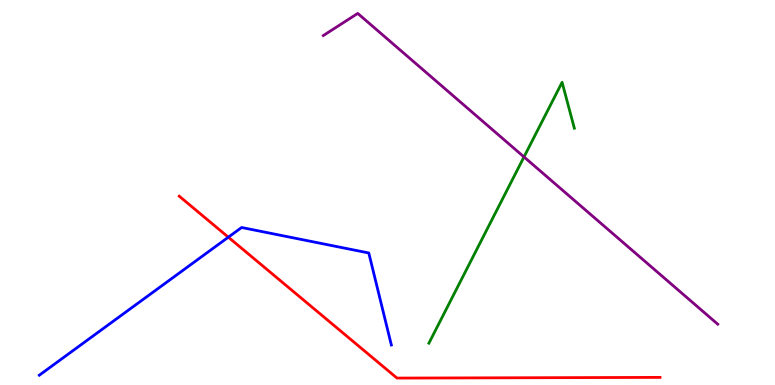[{'lines': ['blue', 'red'], 'intersections': [{'x': 2.95, 'y': 3.84}]}, {'lines': ['green', 'red'], 'intersections': []}, {'lines': ['purple', 'red'], 'intersections': []}, {'lines': ['blue', 'green'], 'intersections': []}, {'lines': ['blue', 'purple'], 'intersections': []}, {'lines': ['green', 'purple'], 'intersections': [{'x': 6.76, 'y': 5.92}]}]